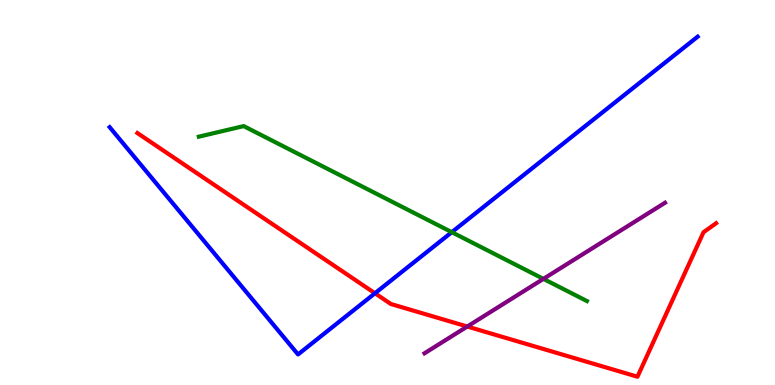[{'lines': ['blue', 'red'], 'intersections': [{'x': 4.84, 'y': 2.38}]}, {'lines': ['green', 'red'], 'intersections': []}, {'lines': ['purple', 'red'], 'intersections': [{'x': 6.03, 'y': 1.52}]}, {'lines': ['blue', 'green'], 'intersections': [{'x': 5.83, 'y': 3.97}]}, {'lines': ['blue', 'purple'], 'intersections': []}, {'lines': ['green', 'purple'], 'intersections': [{'x': 7.01, 'y': 2.76}]}]